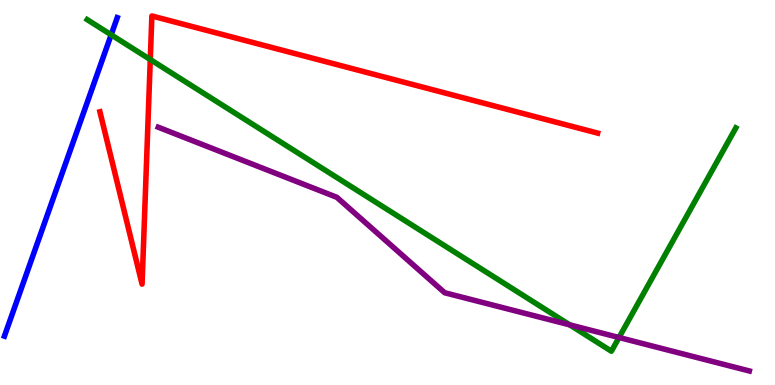[{'lines': ['blue', 'red'], 'intersections': []}, {'lines': ['green', 'red'], 'intersections': [{'x': 1.94, 'y': 8.45}]}, {'lines': ['purple', 'red'], 'intersections': []}, {'lines': ['blue', 'green'], 'intersections': [{'x': 1.43, 'y': 9.1}]}, {'lines': ['blue', 'purple'], 'intersections': []}, {'lines': ['green', 'purple'], 'intersections': [{'x': 7.35, 'y': 1.56}, {'x': 7.99, 'y': 1.23}]}]